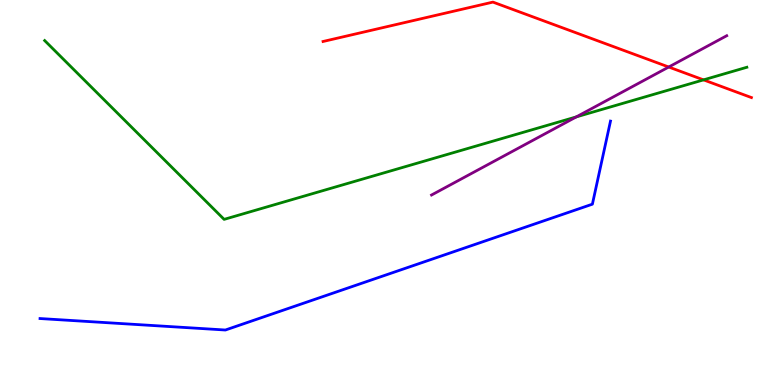[{'lines': ['blue', 'red'], 'intersections': []}, {'lines': ['green', 'red'], 'intersections': [{'x': 9.08, 'y': 7.93}]}, {'lines': ['purple', 'red'], 'intersections': [{'x': 8.63, 'y': 8.26}]}, {'lines': ['blue', 'green'], 'intersections': []}, {'lines': ['blue', 'purple'], 'intersections': []}, {'lines': ['green', 'purple'], 'intersections': [{'x': 7.44, 'y': 6.96}]}]